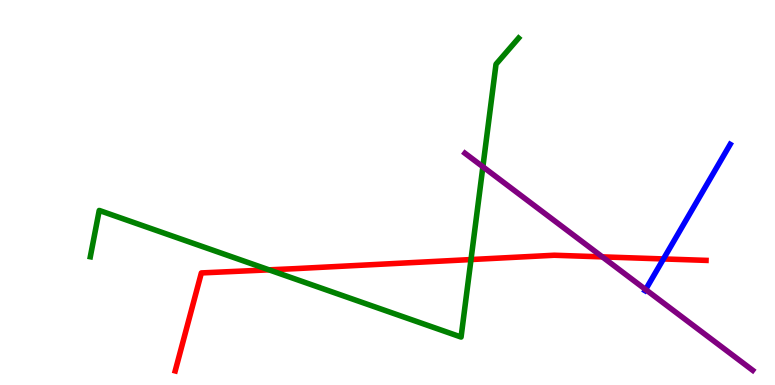[{'lines': ['blue', 'red'], 'intersections': [{'x': 8.56, 'y': 3.27}]}, {'lines': ['green', 'red'], 'intersections': [{'x': 3.47, 'y': 2.99}, {'x': 6.08, 'y': 3.26}]}, {'lines': ['purple', 'red'], 'intersections': [{'x': 7.77, 'y': 3.33}]}, {'lines': ['blue', 'green'], 'intersections': []}, {'lines': ['blue', 'purple'], 'intersections': [{'x': 8.33, 'y': 2.48}]}, {'lines': ['green', 'purple'], 'intersections': [{'x': 6.23, 'y': 5.67}]}]